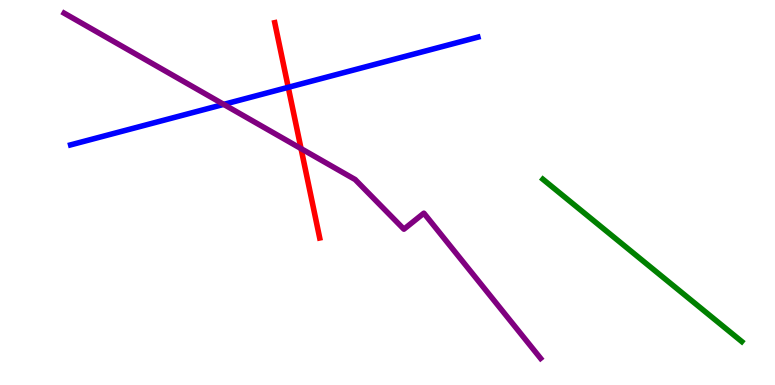[{'lines': ['blue', 'red'], 'intersections': [{'x': 3.72, 'y': 7.73}]}, {'lines': ['green', 'red'], 'intersections': []}, {'lines': ['purple', 'red'], 'intersections': [{'x': 3.88, 'y': 6.14}]}, {'lines': ['blue', 'green'], 'intersections': []}, {'lines': ['blue', 'purple'], 'intersections': [{'x': 2.89, 'y': 7.29}]}, {'lines': ['green', 'purple'], 'intersections': []}]